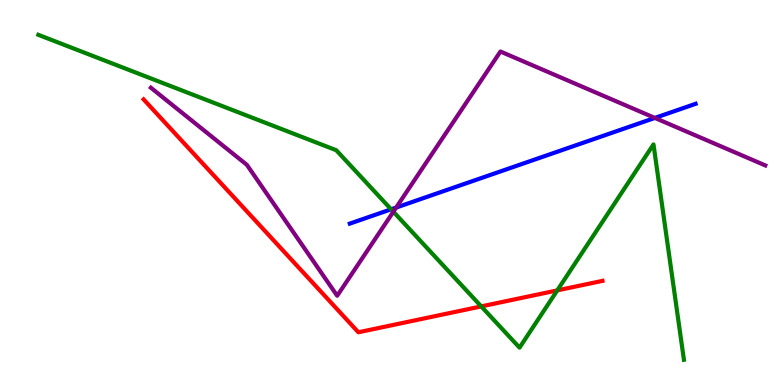[{'lines': ['blue', 'red'], 'intersections': []}, {'lines': ['green', 'red'], 'intersections': [{'x': 6.21, 'y': 2.04}, {'x': 7.19, 'y': 2.46}]}, {'lines': ['purple', 'red'], 'intersections': []}, {'lines': ['blue', 'green'], 'intersections': [{'x': 5.05, 'y': 4.56}]}, {'lines': ['blue', 'purple'], 'intersections': [{'x': 5.11, 'y': 4.61}, {'x': 8.45, 'y': 6.94}]}, {'lines': ['green', 'purple'], 'intersections': [{'x': 5.08, 'y': 4.5}]}]